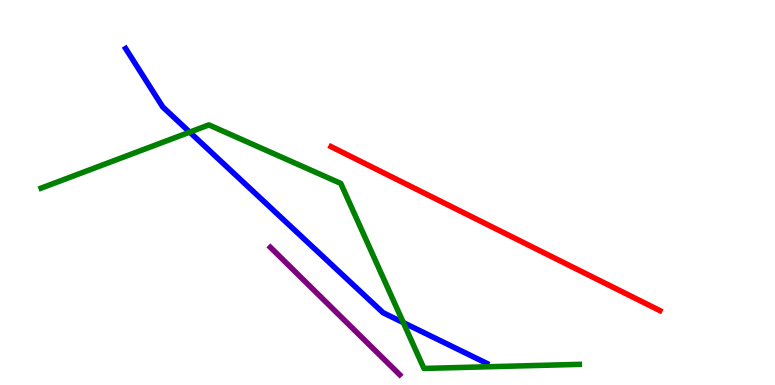[{'lines': ['blue', 'red'], 'intersections': []}, {'lines': ['green', 'red'], 'intersections': []}, {'lines': ['purple', 'red'], 'intersections': []}, {'lines': ['blue', 'green'], 'intersections': [{'x': 2.45, 'y': 6.57}, {'x': 5.2, 'y': 1.62}]}, {'lines': ['blue', 'purple'], 'intersections': []}, {'lines': ['green', 'purple'], 'intersections': []}]